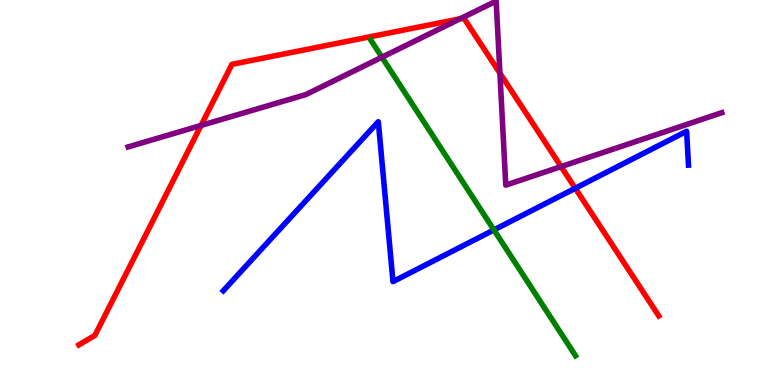[{'lines': ['blue', 'red'], 'intersections': [{'x': 7.42, 'y': 5.11}]}, {'lines': ['green', 'red'], 'intersections': []}, {'lines': ['purple', 'red'], 'intersections': [{'x': 2.59, 'y': 6.74}, {'x': 5.94, 'y': 9.51}, {'x': 6.45, 'y': 8.1}, {'x': 7.24, 'y': 5.67}]}, {'lines': ['blue', 'green'], 'intersections': [{'x': 6.37, 'y': 4.03}]}, {'lines': ['blue', 'purple'], 'intersections': []}, {'lines': ['green', 'purple'], 'intersections': [{'x': 4.93, 'y': 8.51}]}]